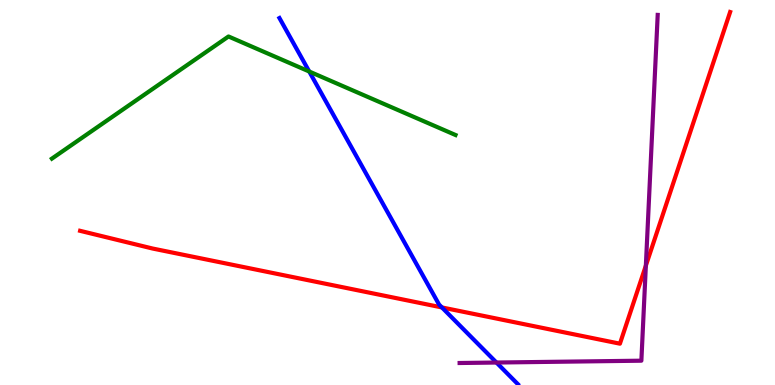[{'lines': ['blue', 'red'], 'intersections': [{'x': 5.7, 'y': 2.01}]}, {'lines': ['green', 'red'], 'intersections': []}, {'lines': ['purple', 'red'], 'intersections': [{'x': 8.33, 'y': 3.1}]}, {'lines': ['blue', 'green'], 'intersections': [{'x': 3.99, 'y': 8.14}]}, {'lines': ['blue', 'purple'], 'intersections': [{'x': 6.41, 'y': 0.583}]}, {'lines': ['green', 'purple'], 'intersections': []}]